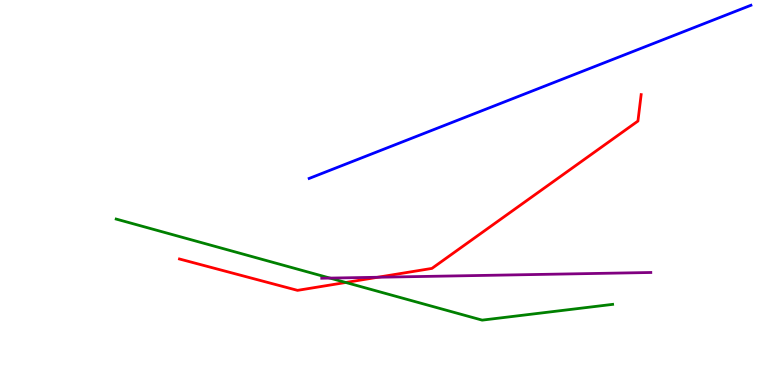[{'lines': ['blue', 'red'], 'intersections': []}, {'lines': ['green', 'red'], 'intersections': [{'x': 4.46, 'y': 2.66}]}, {'lines': ['purple', 'red'], 'intersections': [{'x': 4.87, 'y': 2.8}]}, {'lines': ['blue', 'green'], 'intersections': []}, {'lines': ['blue', 'purple'], 'intersections': []}, {'lines': ['green', 'purple'], 'intersections': [{'x': 4.26, 'y': 2.78}]}]